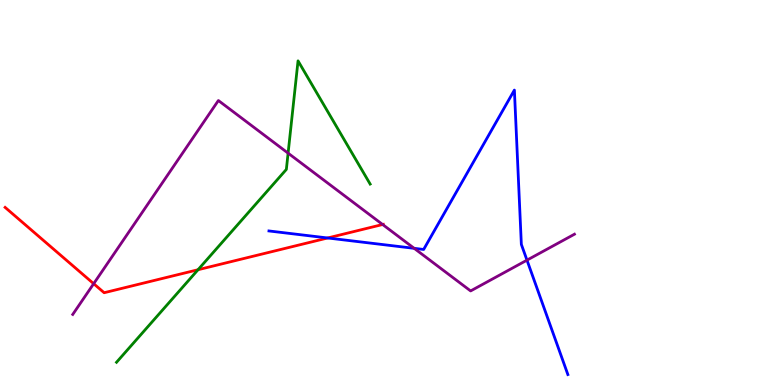[{'lines': ['blue', 'red'], 'intersections': [{'x': 4.23, 'y': 3.82}]}, {'lines': ['green', 'red'], 'intersections': [{'x': 2.56, 'y': 2.99}]}, {'lines': ['purple', 'red'], 'intersections': [{'x': 1.21, 'y': 2.63}, {'x': 4.94, 'y': 4.17}]}, {'lines': ['blue', 'green'], 'intersections': []}, {'lines': ['blue', 'purple'], 'intersections': [{'x': 5.34, 'y': 3.55}, {'x': 6.8, 'y': 3.24}]}, {'lines': ['green', 'purple'], 'intersections': [{'x': 3.72, 'y': 6.02}]}]